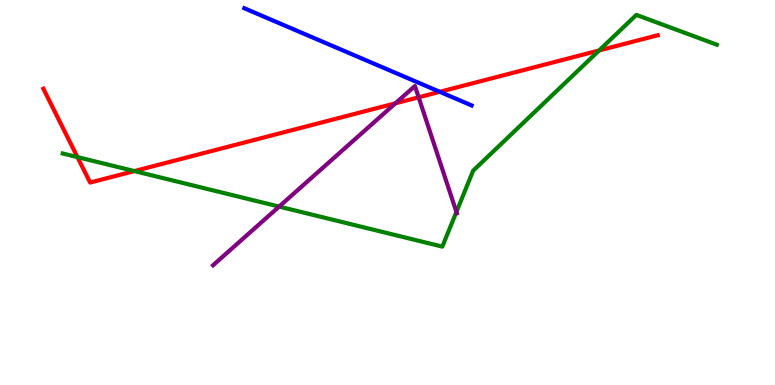[{'lines': ['blue', 'red'], 'intersections': [{'x': 5.67, 'y': 7.62}]}, {'lines': ['green', 'red'], 'intersections': [{'x': 0.999, 'y': 5.92}, {'x': 1.73, 'y': 5.56}, {'x': 7.73, 'y': 8.69}]}, {'lines': ['purple', 'red'], 'intersections': [{'x': 5.1, 'y': 7.32}, {'x': 5.4, 'y': 7.47}]}, {'lines': ['blue', 'green'], 'intersections': []}, {'lines': ['blue', 'purple'], 'intersections': []}, {'lines': ['green', 'purple'], 'intersections': [{'x': 3.6, 'y': 4.63}, {'x': 5.89, 'y': 4.5}]}]